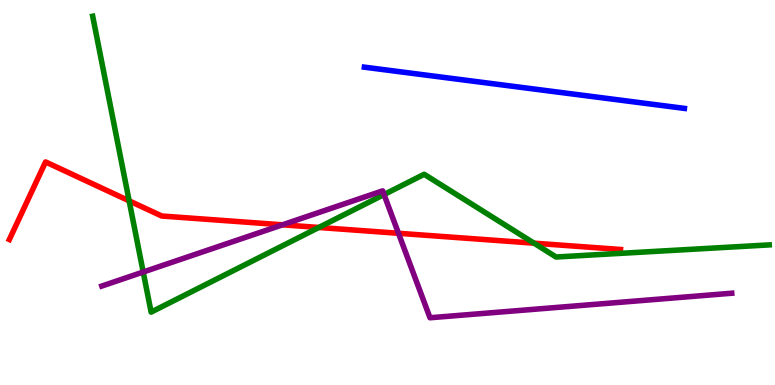[{'lines': ['blue', 'red'], 'intersections': []}, {'lines': ['green', 'red'], 'intersections': [{'x': 1.67, 'y': 4.78}, {'x': 4.11, 'y': 4.09}, {'x': 6.89, 'y': 3.68}]}, {'lines': ['purple', 'red'], 'intersections': [{'x': 3.64, 'y': 4.16}, {'x': 5.14, 'y': 3.94}]}, {'lines': ['blue', 'green'], 'intersections': []}, {'lines': ['blue', 'purple'], 'intersections': []}, {'lines': ['green', 'purple'], 'intersections': [{'x': 1.85, 'y': 2.93}, {'x': 4.96, 'y': 4.95}]}]